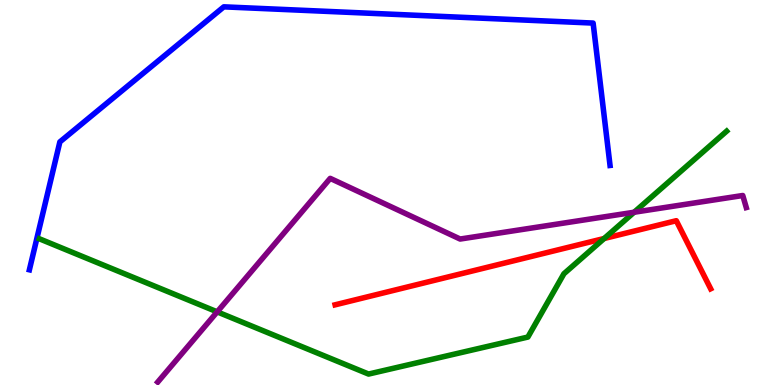[{'lines': ['blue', 'red'], 'intersections': []}, {'lines': ['green', 'red'], 'intersections': [{'x': 7.8, 'y': 3.81}]}, {'lines': ['purple', 'red'], 'intersections': []}, {'lines': ['blue', 'green'], 'intersections': []}, {'lines': ['blue', 'purple'], 'intersections': []}, {'lines': ['green', 'purple'], 'intersections': [{'x': 2.8, 'y': 1.9}, {'x': 8.18, 'y': 4.49}]}]